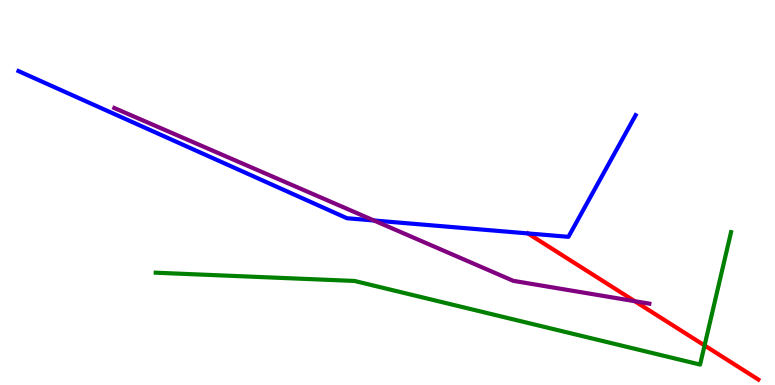[{'lines': ['blue', 'red'], 'intersections': []}, {'lines': ['green', 'red'], 'intersections': [{'x': 9.09, 'y': 1.03}]}, {'lines': ['purple', 'red'], 'intersections': [{'x': 8.19, 'y': 2.18}]}, {'lines': ['blue', 'green'], 'intersections': []}, {'lines': ['blue', 'purple'], 'intersections': [{'x': 4.83, 'y': 4.27}]}, {'lines': ['green', 'purple'], 'intersections': []}]